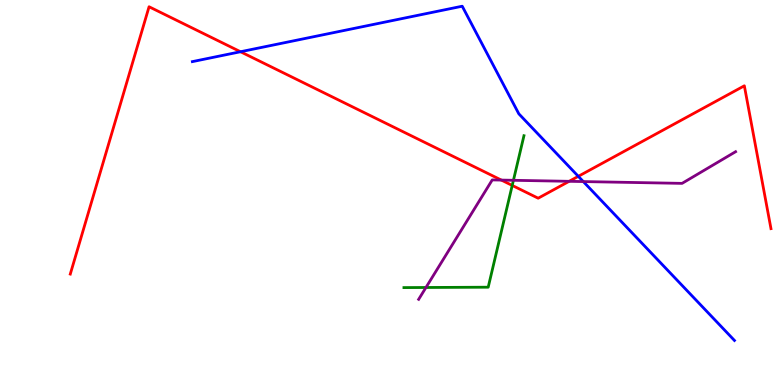[{'lines': ['blue', 'red'], 'intersections': [{'x': 3.1, 'y': 8.66}, {'x': 7.46, 'y': 5.42}]}, {'lines': ['green', 'red'], 'intersections': [{'x': 6.61, 'y': 5.18}]}, {'lines': ['purple', 'red'], 'intersections': [{'x': 6.47, 'y': 5.32}, {'x': 7.34, 'y': 5.29}]}, {'lines': ['blue', 'green'], 'intersections': []}, {'lines': ['blue', 'purple'], 'intersections': [{'x': 7.53, 'y': 5.28}]}, {'lines': ['green', 'purple'], 'intersections': [{'x': 5.5, 'y': 2.53}, {'x': 6.62, 'y': 5.32}]}]